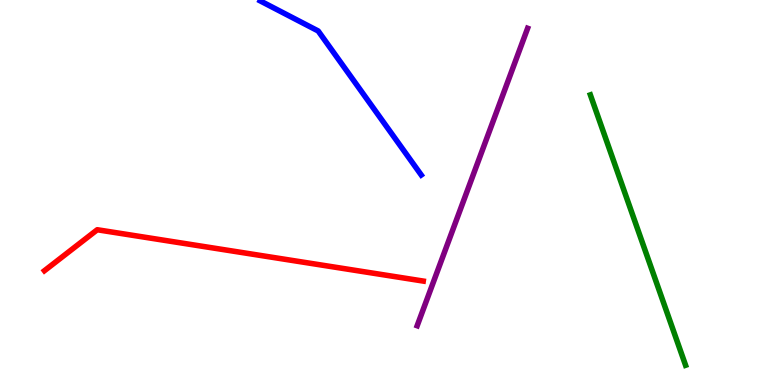[{'lines': ['blue', 'red'], 'intersections': []}, {'lines': ['green', 'red'], 'intersections': []}, {'lines': ['purple', 'red'], 'intersections': []}, {'lines': ['blue', 'green'], 'intersections': []}, {'lines': ['blue', 'purple'], 'intersections': []}, {'lines': ['green', 'purple'], 'intersections': []}]